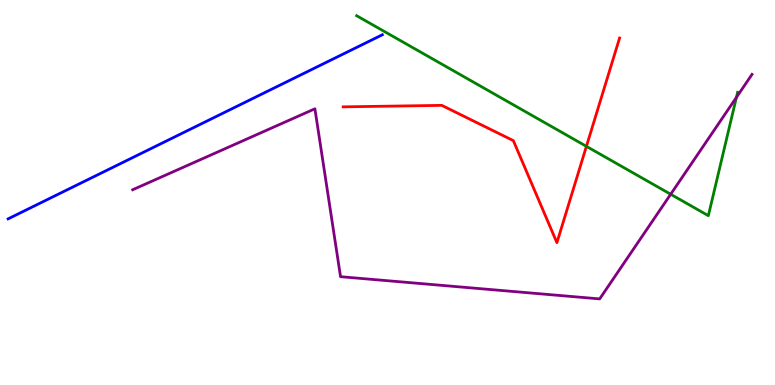[{'lines': ['blue', 'red'], 'intersections': []}, {'lines': ['green', 'red'], 'intersections': [{'x': 7.57, 'y': 6.2}]}, {'lines': ['purple', 'red'], 'intersections': []}, {'lines': ['blue', 'green'], 'intersections': []}, {'lines': ['blue', 'purple'], 'intersections': []}, {'lines': ['green', 'purple'], 'intersections': [{'x': 8.65, 'y': 4.95}, {'x': 9.5, 'y': 7.47}]}]